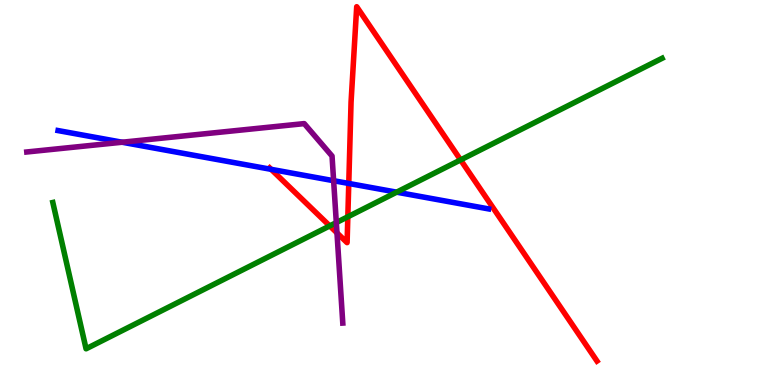[{'lines': ['blue', 'red'], 'intersections': [{'x': 3.5, 'y': 5.6}, {'x': 4.5, 'y': 5.23}]}, {'lines': ['green', 'red'], 'intersections': [{'x': 4.25, 'y': 4.13}, {'x': 4.49, 'y': 4.37}, {'x': 5.94, 'y': 5.85}]}, {'lines': ['purple', 'red'], 'intersections': [{'x': 4.35, 'y': 3.95}]}, {'lines': ['blue', 'green'], 'intersections': [{'x': 5.12, 'y': 5.01}]}, {'lines': ['blue', 'purple'], 'intersections': [{'x': 1.58, 'y': 6.31}, {'x': 4.3, 'y': 5.31}]}, {'lines': ['green', 'purple'], 'intersections': [{'x': 4.34, 'y': 4.22}]}]